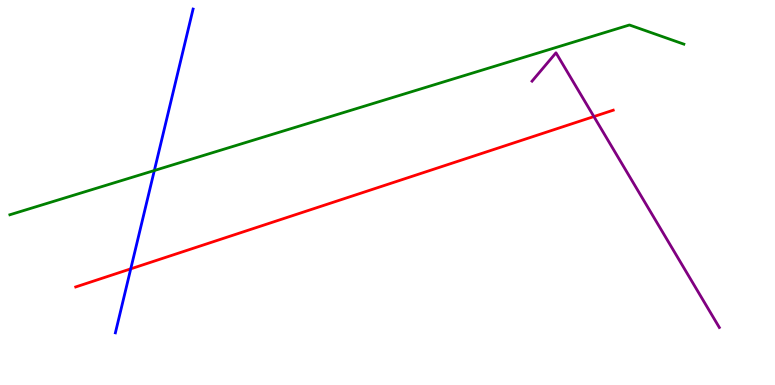[{'lines': ['blue', 'red'], 'intersections': [{'x': 1.69, 'y': 3.02}]}, {'lines': ['green', 'red'], 'intersections': []}, {'lines': ['purple', 'red'], 'intersections': [{'x': 7.66, 'y': 6.97}]}, {'lines': ['blue', 'green'], 'intersections': [{'x': 1.99, 'y': 5.57}]}, {'lines': ['blue', 'purple'], 'intersections': []}, {'lines': ['green', 'purple'], 'intersections': []}]